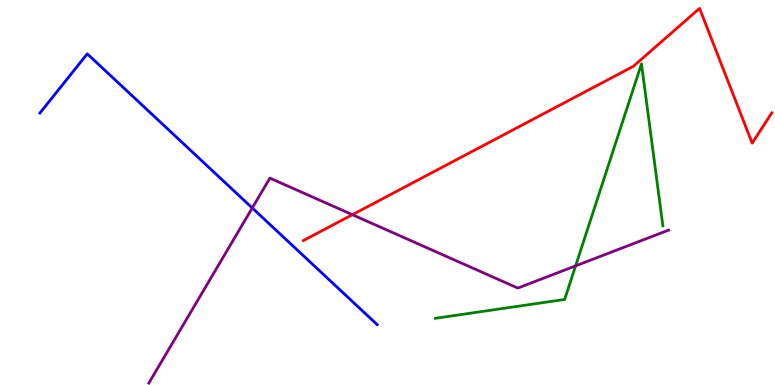[{'lines': ['blue', 'red'], 'intersections': []}, {'lines': ['green', 'red'], 'intersections': []}, {'lines': ['purple', 'red'], 'intersections': [{'x': 4.55, 'y': 4.42}]}, {'lines': ['blue', 'green'], 'intersections': []}, {'lines': ['blue', 'purple'], 'intersections': [{'x': 3.25, 'y': 4.6}]}, {'lines': ['green', 'purple'], 'intersections': [{'x': 7.43, 'y': 3.09}]}]